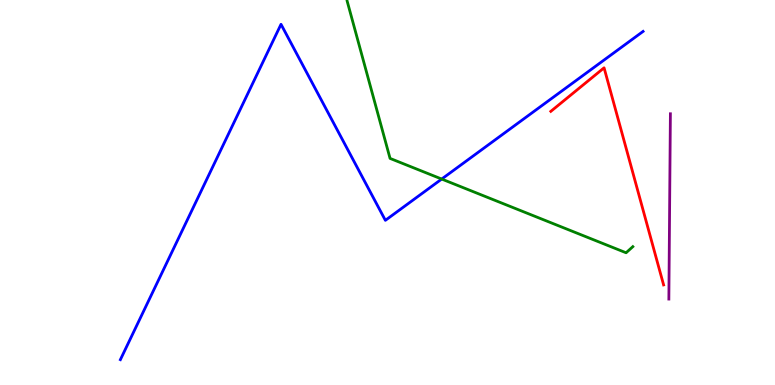[{'lines': ['blue', 'red'], 'intersections': []}, {'lines': ['green', 'red'], 'intersections': []}, {'lines': ['purple', 'red'], 'intersections': []}, {'lines': ['blue', 'green'], 'intersections': [{'x': 5.7, 'y': 5.35}]}, {'lines': ['blue', 'purple'], 'intersections': []}, {'lines': ['green', 'purple'], 'intersections': []}]